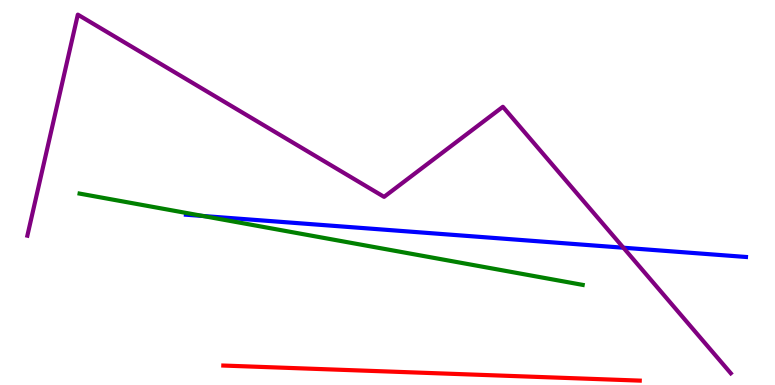[{'lines': ['blue', 'red'], 'intersections': []}, {'lines': ['green', 'red'], 'intersections': []}, {'lines': ['purple', 'red'], 'intersections': []}, {'lines': ['blue', 'green'], 'intersections': [{'x': 2.62, 'y': 4.39}]}, {'lines': ['blue', 'purple'], 'intersections': [{'x': 8.04, 'y': 3.57}]}, {'lines': ['green', 'purple'], 'intersections': []}]